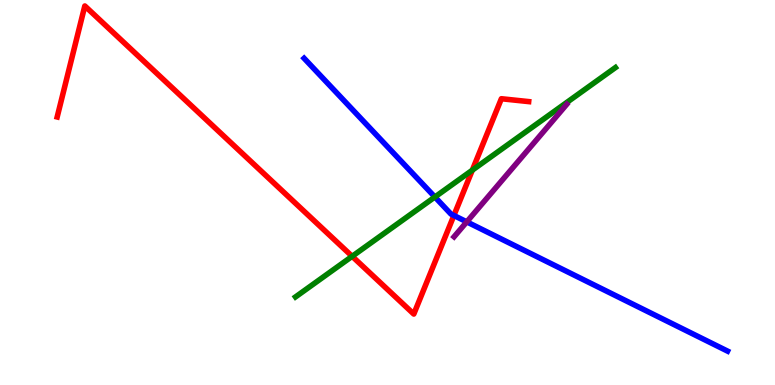[{'lines': ['blue', 'red'], 'intersections': [{'x': 5.86, 'y': 4.4}]}, {'lines': ['green', 'red'], 'intersections': [{'x': 4.54, 'y': 3.34}, {'x': 6.09, 'y': 5.58}]}, {'lines': ['purple', 'red'], 'intersections': []}, {'lines': ['blue', 'green'], 'intersections': [{'x': 5.61, 'y': 4.88}]}, {'lines': ['blue', 'purple'], 'intersections': [{'x': 6.02, 'y': 4.24}]}, {'lines': ['green', 'purple'], 'intersections': []}]